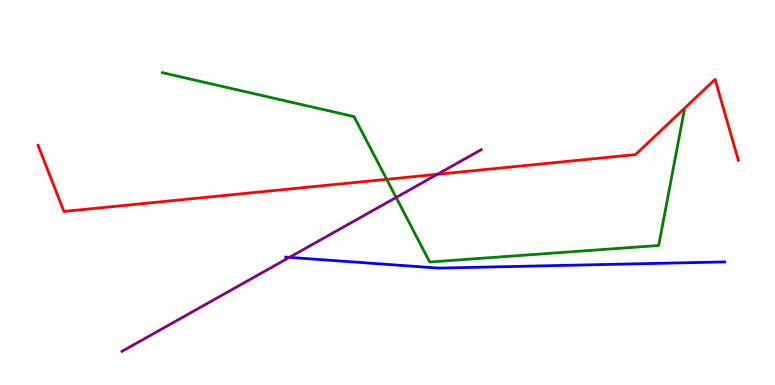[{'lines': ['blue', 'red'], 'intersections': []}, {'lines': ['green', 'red'], 'intersections': [{'x': 4.99, 'y': 5.34}]}, {'lines': ['purple', 'red'], 'intersections': [{'x': 5.64, 'y': 5.47}]}, {'lines': ['blue', 'green'], 'intersections': []}, {'lines': ['blue', 'purple'], 'intersections': [{'x': 3.73, 'y': 3.32}]}, {'lines': ['green', 'purple'], 'intersections': [{'x': 5.11, 'y': 4.87}]}]